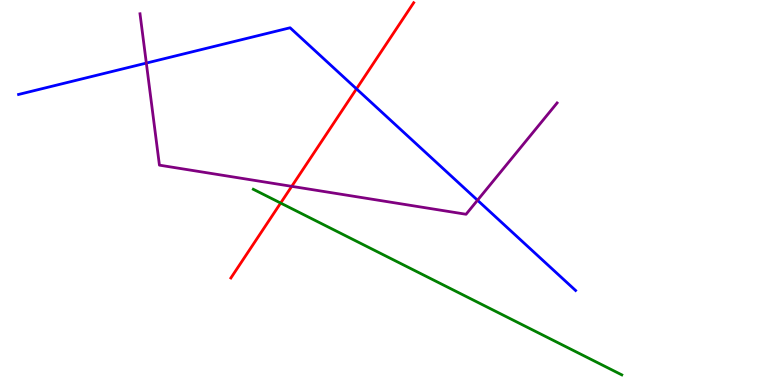[{'lines': ['blue', 'red'], 'intersections': [{'x': 4.6, 'y': 7.69}]}, {'lines': ['green', 'red'], 'intersections': [{'x': 3.62, 'y': 4.73}]}, {'lines': ['purple', 'red'], 'intersections': [{'x': 3.76, 'y': 5.16}]}, {'lines': ['blue', 'green'], 'intersections': []}, {'lines': ['blue', 'purple'], 'intersections': [{'x': 1.89, 'y': 8.36}, {'x': 6.16, 'y': 4.8}]}, {'lines': ['green', 'purple'], 'intersections': []}]